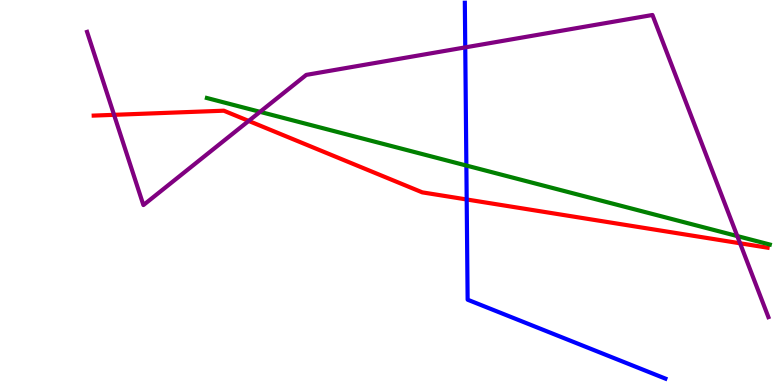[{'lines': ['blue', 'red'], 'intersections': [{'x': 6.02, 'y': 4.82}]}, {'lines': ['green', 'red'], 'intersections': []}, {'lines': ['purple', 'red'], 'intersections': [{'x': 1.47, 'y': 7.02}, {'x': 3.21, 'y': 6.86}, {'x': 9.55, 'y': 3.68}]}, {'lines': ['blue', 'green'], 'intersections': [{'x': 6.02, 'y': 5.7}]}, {'lines': ['blue', 'purple'], 'intersections': [{'x': 6.0, 'y': 8.77}]}, {'lines': ['green', 'purple'], 'intersections': [{'x': 3.36, 'y': 7.1}, {'x': 9.51, 'y': 3.87}]}]